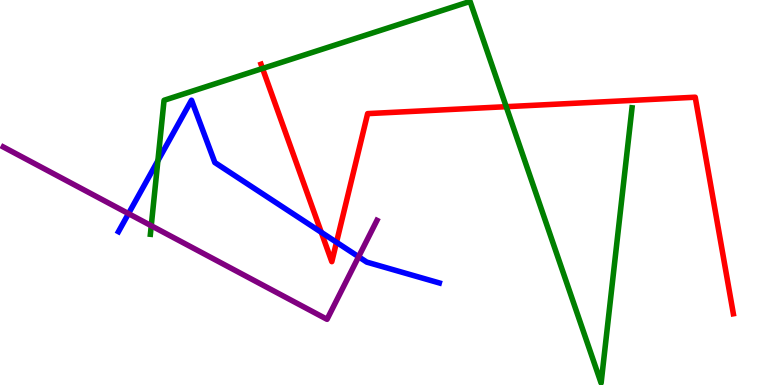[{'lines': ['blue', 'red'], 'intersections': [{'x': 4.15, 'y': 3.97}, {'x': 4.34, 'y': 3.71}]}, {'lines': ['green', 'red'], 'intersections': [{'x': 3.39, 'y': 8.22}, {'x': 6.53, 'y': 7.23}]}, {'lines': ['purple', 'red'], 'intersections': []}, {'lines': ['blue', 'green'], 'intersections': [{'x': 2.04, 'y': 5.83}]}, {'lines': ['blue', 'purple'], 'intersections': [{'x': 1.66, 'y': 4.45}, {'x': 4.63, 'y': 3.33}]}, {'lines': ['green', 'purple'], 'intersections': [{'x': 1.95, 'y': 4.14}]}]